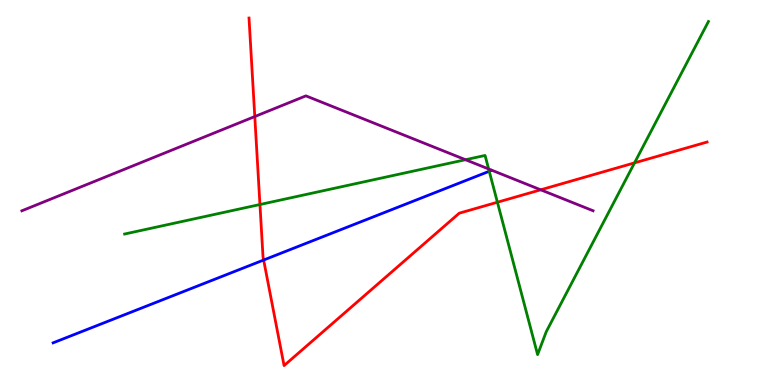[{'lines': ['blue', 'red'], 'intersections': [{'x': 3.4, 'y': 3.25}]}, {'lines': ['green', 'red'], 'intersections': [{'x': 3.35, 'y': 4.69}, {'x': 6.42, 'y': 4.75}, {'x': 8.19, 'y': 5.77}]}, {'lines': ['purple', 'red'], 'intersections': [{'x': 3.29, 'y': 6.97}, {'x': 6.98, 'y': 5.07}]}, {'lines': ['blue', 'green'], 'intersections': [{'x': 6.31, 'y': 5.55}]}, {'lines': ['blue', 'purple'], 'intersections': []}, {'lines': ['green', 'purple'], 'intersections': [{'x': 6.01, 'y': 5.85}, {'x': 6.3, 'y': 5.61}]}]